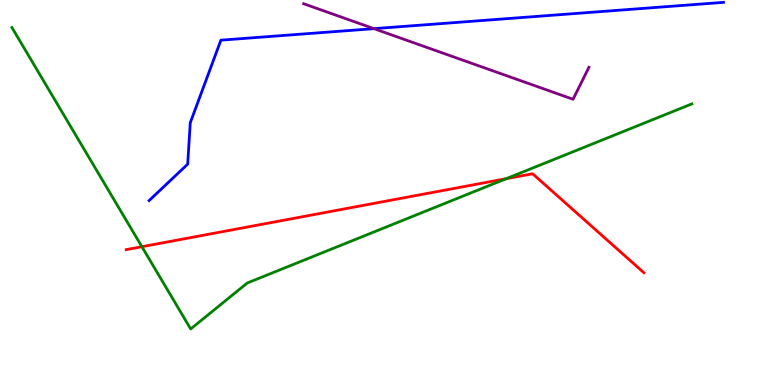[{'lines': ['blue', 'red'], 'intersections': []}, {'lines': ['green', 'red'], 'intersections': [{'x': 1.83, 'y': 3.59}, {'x': 6.53, 'y': 5.36}]}, {'lines': ['purple', 'red'], 'intersections': []}, {'lines': ['blue', 'green'], 'intersections': []}, {'lines': ['blue', 'purple'], 'intersections': [{'x': 4.83, 'y': 9.26}]}, {'lines': ['green', 'purple'], 'intersections': []}]